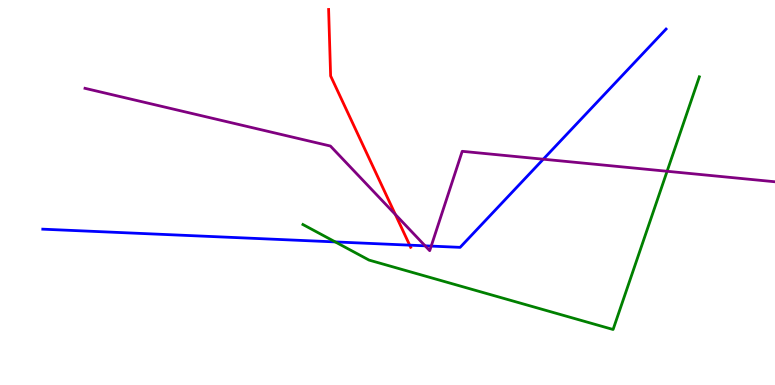[{'lines': ['blue', 'red'], 'intersections': [{'x': 5.29, 'y': 3.63}]}, {'lines': ['green', 'red'], 'intersections': []}, {'lines': ['purple', 'red'], 'intersections': [{'x': 5.1, 'y': 4.43}]}, {'lines': ['blue', 'green'], 'intersections': [{'x': 4.33, 'y': 3.72}]}, {'lines': ['blue', 'purple'], 'intersections': [{'x': 5.49, 'y': 3.61}, {'x': 5.56, 'y': 3.61}, {'x': 7.01, 'y': 5.86}]}, {'lines': ['green', 'purple'], 'intersections': [{'x': 8.61, 'y': 5.55}]}]